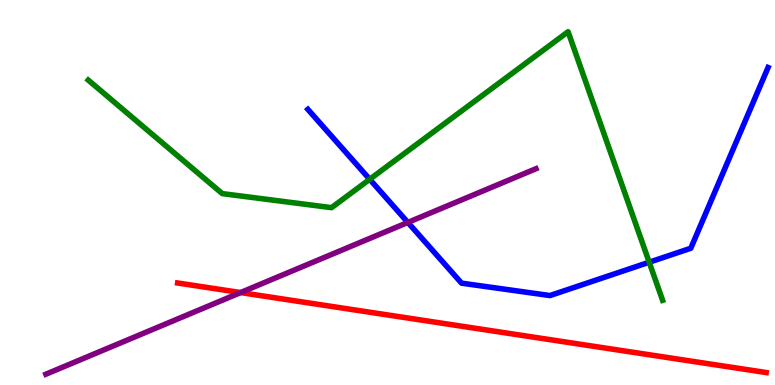[{'lines': ['blue', 'red'], 'intersections': []}, {'lines': ['green', 'red'], 'intersections': []}, {'lines': ['purple', 'red'], 'intersections': [{'x': 3.1, 'y': 2.4}]}, {'lines': ['blue', 'green'], 'intersections': [{'x': 4.77, 'y': 5.34}, {'x': 8.38, 'y': 3.19}]}, {'lines': ['blue', 'purple'], 'intersections': [{'x': 5.26, 'y': 4.22}]}, {'lines': ['green', 'purple'], 'intersections': []}]